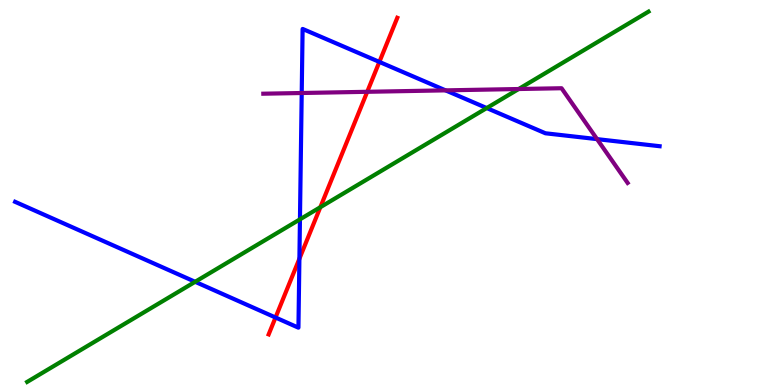[{'lines': ['blue', 'red'], 'intersections': [{'x': 3.56, 'y': 1.75}, {'x': 3.86, 'y': 3.28}, {'x': 4.9, 'y': 8.39}]}, {'lines': ['green', 'red'], 'intersections': [{'x': 4.13, 'y': 4.62}]}, {'lines': ['purple', 'red'], 'intersections': [{'x': 4.74, 'y': 7.62}]}, {'lines': ['blue', 'green'], 'intersections': [{'x': 2.52, 'y': 2.68}, {'x': 3.87, 'y': 4.3}, {'x': 6.28, 'y': 7.19}]}, {'lines': ['blue', 'purple'], 'intersections': [{'x': 3.89, 'y': 7.58}, {'x': 5.75, 'y': 7.65}, {'x': 7.7, 'y': 6.39}]}, {'lines': ['green', 'purple'], 'intersections': [{'x': 6.69, 'y': 7.69}]}]